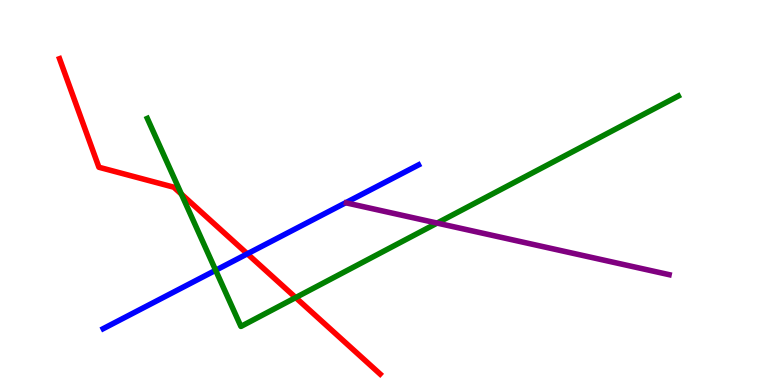[{'lines': ['blue', 'red'], 'intersections': [{'x': 3.19, 'y': 3.41}]}, {'lines': ['green', 'red'], 'intersections': [{'x': 2.34, 'y': 4.96}, {'x': 3.82, 'y': 2.27}]}, {'lines': ['purple', 'red'], 'intersections': []}, {'lines': ['blue', 'green'], 'intersections': [{'x': 2.78, 'y': 2.98}]}, {'lines': ['blue', 'purple'], 'intersections': []}, {'lines': ['green', 'purple'], 'intersections': [{'x': 5.64, 'y': 4.21}]}]